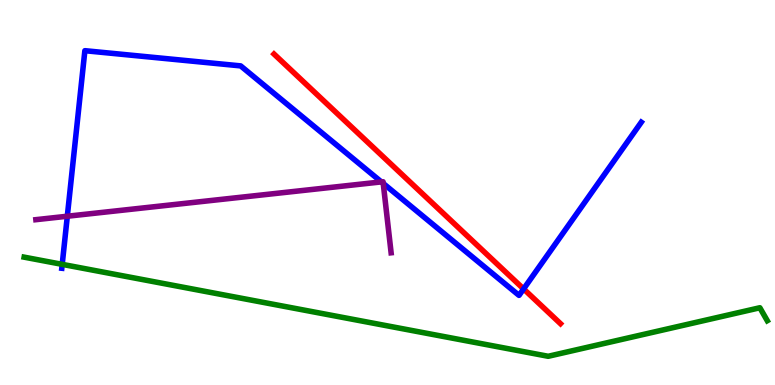[{'lines': ['blue', 'red'], 'intersections': [{'x': 6.76, 'y': 2.5}]}, {'lines': ['green', 'red'], 'intersections': []}, {'lines': ['purple', 'red'], 'intersections': []}, {'lines': ['blue', 'green'], 'intersections': [{'x': 0.803, 'y': 3.13}]}, {'lines': ['blue', 'purple'], 'intersections': [{'x': 0.869, 'y': 4.38}, {'x': 4.92, 'y': 5.28}, {'x': 4.95, 'y': 5.24}]}, {'lines': ['green', 'purple'], 'intersections': []}]